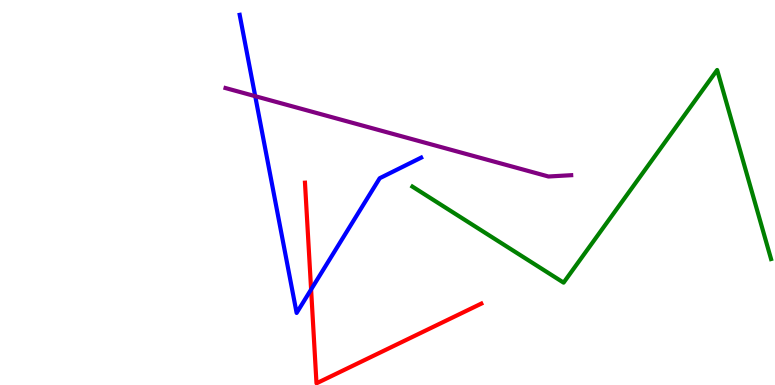[{'lines': ['blue', 'red'], 'intersections': [{'x': 4.01, 'y': 2.48}]}, {'lines': ['green', 'red'], 'intersections': []}, {'lines': ['purple', 'red'], 'intersections': []}, {'lines': ['blue', 'green'], 'intersections': []}, {'lines': ['blue', 'purple'], 'intersections': [{'x': 3.29, 'y': 7.5}]}, {'lines': ['green', 'purple'], 'intersections': []}]